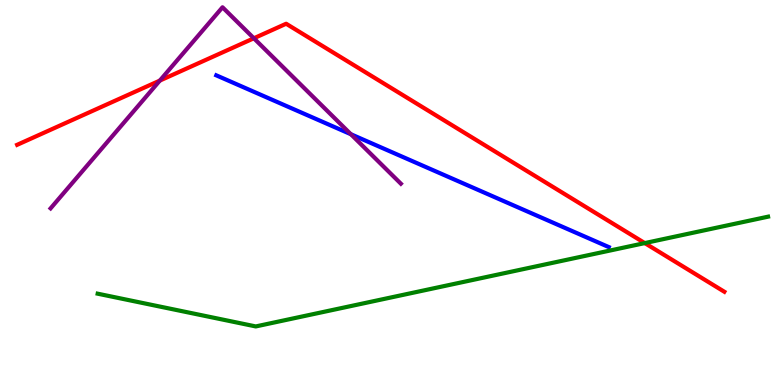[{'lines': ['blue', 'red'], 'intersections': []}, {'lines': ['green', 'red'], 'intersections': [{'x': 8.32, 'y': 3.69}]}, {'lines': ['purple', 'red'], 'intersections': [{'x': 2.06, 'y': 7.91}, {'x': 3.28, 'y': 9.01}]}, {'lines': ['blue', 'green'], 'intersections': []}, {'lines': ['blue', 'purple'], 'intersections': [{'x': 4.53, 'y': 6.51}]}, {'lines': ['green', 'purple'], 'intersections': []}]